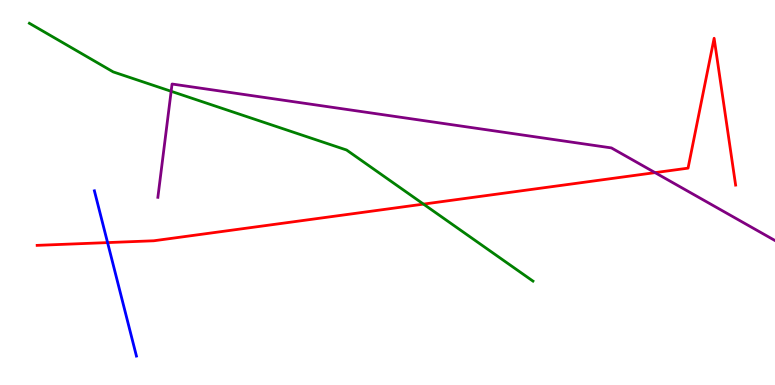[{'lines': ['blue', 'red'], 'intersections': [{'x': 1.39, 'y': 3.7}]}, {'lines': ['green', 'red'], 'intersections': [{'x': 5.46, 'y': 4.7}]}, {'lines': ['purple', 'red'], 'intersections': [{'x': 8.45, 'y': 5.52}]}, {'lines': ['blue', 'green'], 'intersections': []}, {'lines': ['blue', 'purple'], 'intersections': []}, {'lines': ['green', 'purple'], 'intersections': [{'x': 2.21, 'y': 7.63}]}]